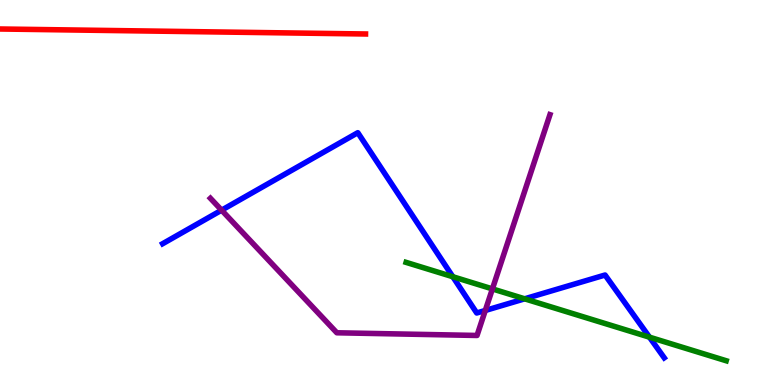[{'lines': ['blue', 'red'], 'intersections': []}, {'lines': ['green', 'red'], 'intersections': []}, {'lines': ['purple', 'red'], 'intersections': []}, {'lines': ['blue', 'green'], 'intersections': [{'x': 5.84, 'y': 2.81}, {'x': 6.77, 'y': 2.24}, {'x': 8.38, 'y': 1.24}]}, {'lines': ['blue', 'purple'], 'intersections': [{'x': 2.86, 'y': 4.54}, {'x': 6.26, 'y': 1.94}]}, {'lines': ['green', 'purple'], 'intersections': [{'x': 6.35, 'y': 2.5}]}]